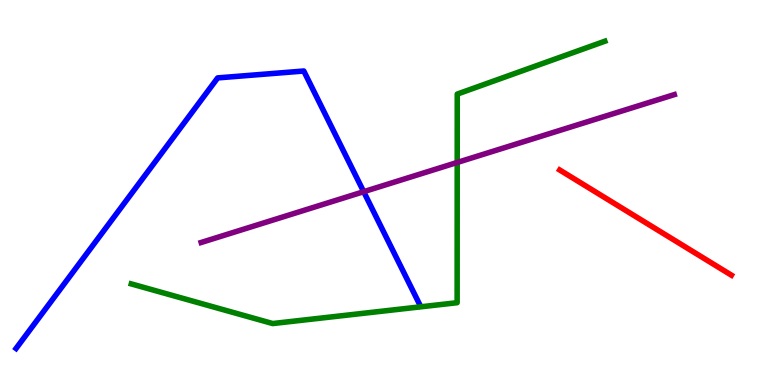[{'lines': ['blue', 'red'], 'intersections': []}, {'lines': ['green', 'red'], 'intersections': []}, {'lines': ['purple', 'red'], 'intersections': []}, {'lines': ['blue', 'green'], 'intersections': []}, {'lines': ['blue', 'purple'], 'intersections': [{'x': 4.69, 'y': 5.02}]}, {'lines': ['green', 'purple'], 'intersections': [{'x': 5.9, 'y': 5.78}]}]